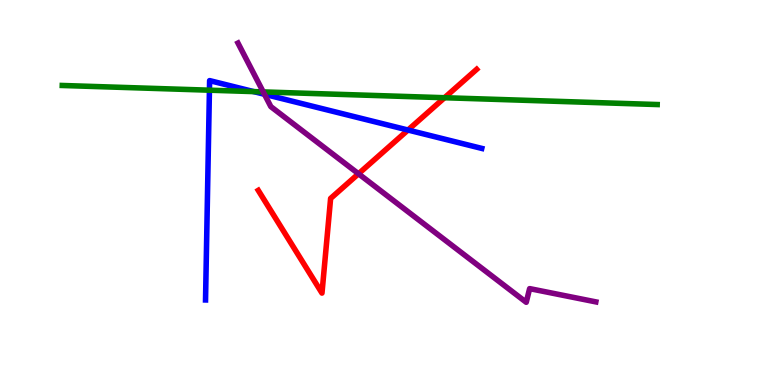[{'lines': ['blue', 'red'], 'intersections': [{'x': 5.26, 'y': 6.62}]}, {'lines': ['green', 'red'], 'intersections': [{'x': 5.74, 'y': 7.46}]}, {'lines': ['purple', 'red'], 'intersections': [{'x': 4.63, 'y': 5.49}]}, {'lines': ['blue', 'green'], 'intersections': [{'x': 2.7, 'y': 7.66}, {'x': 3.27, 'y': 7.62}]}, {'lines': ['blue', 'purple'], 'intersections': [{'x': 3.41, 'y': 7.55}]}, {'lines': ['green', 'purple'], 'intersections': [{'x': 3.4, 'y': 7.61}]}]